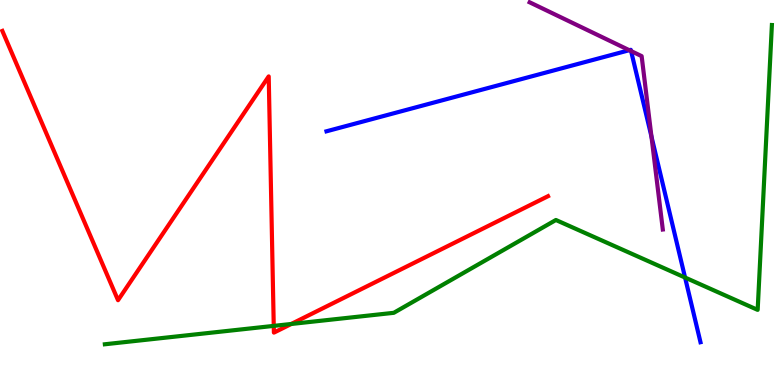[{'lines': ['blue', 'red'], 'intersections': []}, {'lines': ['green', 'red'], 'intersections': [{'x': 3.53, 'y': 1.54}, {'x': 3.76, 'y': 1.59}]}, {'lines': ['purple', 'red'], 'intersections': []}, {'lines': ['blue', 'green'], 'intersections': [{'x': 8.84, 'y': 2.79}]}, {'lines': ['blue', 'purple'], 'intersections': [{'x': 8.12, 'y': 8.7}, {'x': 8.14, 'y': 8.67}, {'x': 8.41, 'y': 6.45}]}, {'lines': ['green', 'purple'], 'intersections': []}]